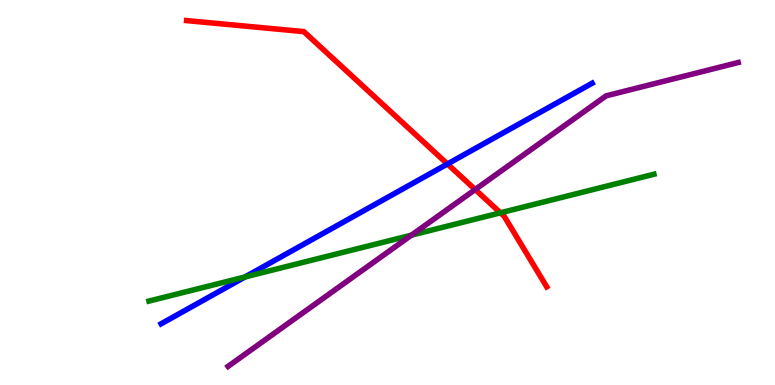[{'lines': ['blue', 'red'], 'intersections': [{'x': 5.77, 'y': 5.74}]}, {'lines': ['green', 'red'], 'intersections': [{'x': 6.46, 'y': 4.47}]}, {'lines': ['purple', 'red'], 'intersections': [{'x': 6.13, 'y': 5.08}]}, {'lines': ['blue', 'green'], 'intersections': [{'x': 3.16, 'y': 2.81}]}, {'lines': ['blue', 'purple'], 'intersections': []}, {'lines': ['green', 'purple'], 'intersections': [{'x': 5.31, 'y': 3.89}]}]